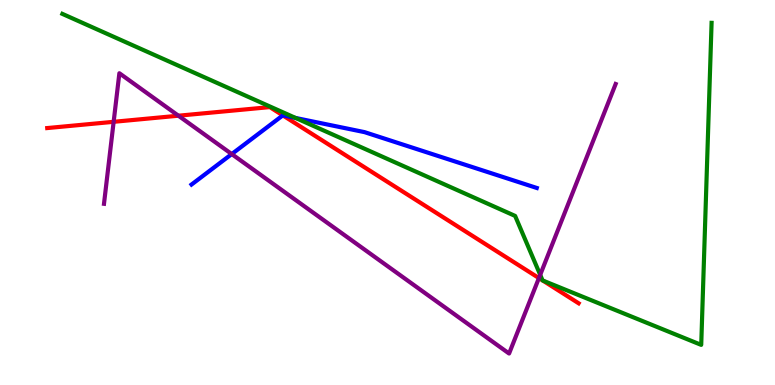[{'lines': ['blue', 'red'], 'intersections': [{'x': 3.65, 'y': 7.0}]}, {'lines': ['green', 'red'], 'intersections': [{'x': 7.0, 'y': 2.72}, {'x': 7.0, 'y': 2.71}]}, {'lines': ['purple', 'red'], 'intersections': [{'x': 1.47, 'y': 6.84}, {'x': 2.3, 'y': 6.99}, {'x': 6.95, 'y': 2.78}]}, {'lines': ['blue', 'green'], 'intersections': [{'x': 3.81, 'y': 6.94}]}, {'lines': ['blue', 'purple'], 'intersections': [{'x': 2.99, 'y': 6.0}]}, {'lines': ['green', 'purple'], 'intersections': [{'x': 6.97, 'y': 2.86}]}]